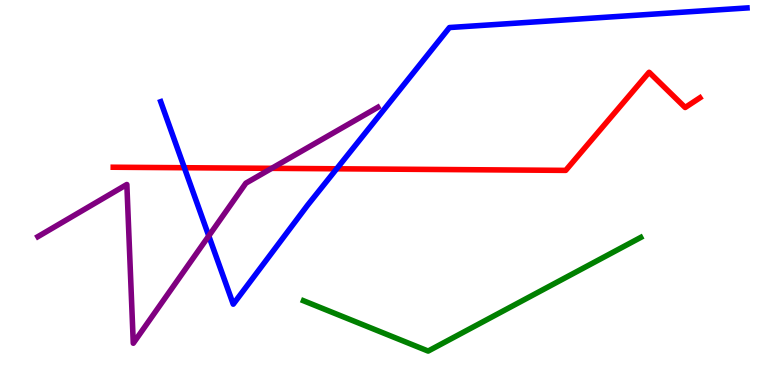[{'lines': ['blue', 'red'], 'intersections': [{'x': 2.38, 'y': 5.64}, {'x': 4.34, 'y': 5.62}]}, {'lines': ['green', 'red'], 'intersections': []}, {'lines': ['purple', 'red'], 'intersections': [{'x': 3.51, 'y': 5.63}]}, {'lines': ['blue', 'green'], 'intersections': []}, {'lines': ['blue', 'purple'], 'intersections': [{'x': 2.69, 'y': 3.87}]}, {'lines': ['green', 'purple'], 'intersections': []}]